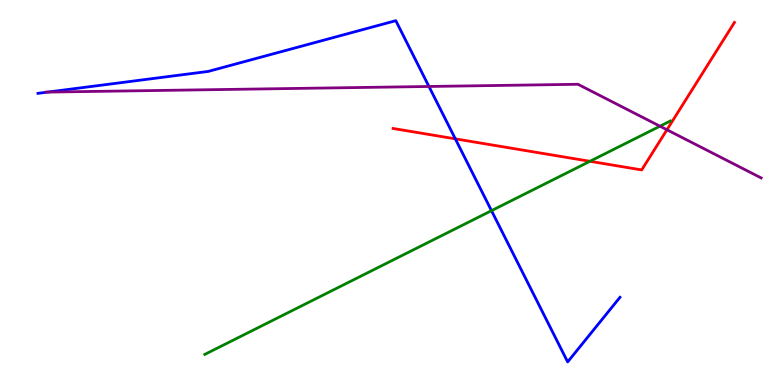[{'lines': ['blue', 'red'], 'intersections': [{'x': 5.88, 'y': 6.39}]}, {'lines': ['green', 'red'], 'intersections': [{'x': 7.61, 'y': 5.81}]}, {'lines': ['purple', 'red'], 'intersections': [{'x': 8.61, 'y': 6.63}]}, {'lines': ['blue', 'green'], 'intersections': [{'x': 6.34, 'y': 4.53}]}, {'lines': ['blue', 'purple'], 'intersections': [{'x': 0.615, 'y': 7.61}, {'x': 5.53, 'y': 7.75}]}, {'lines': ['green', 'purple'], 'intersections': [{'x': 8.52, 'y': 6.72}]}]